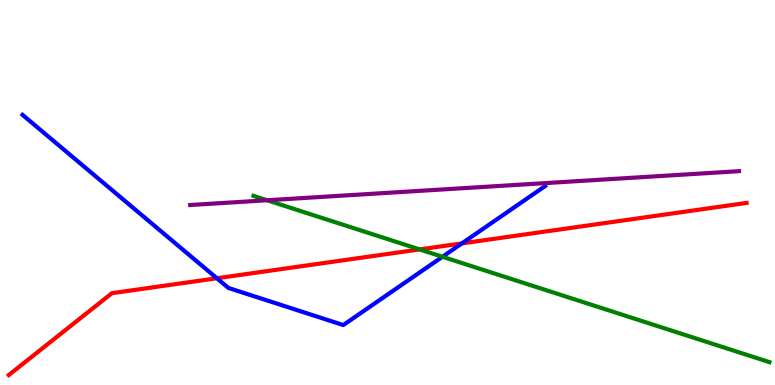[{'lines': ['blue', 'red'], 'intersections': [{'x': 2.8, 'y': 2.77}, {'x': 5.96, 'y': 3.68}]}, {'lines': ['green', 'red'], 'intersections': [{'x': 5.41, 'y': 3.52}]}, {'lines': ['purple', 'red'], 'intersections': []}, {'lines': ['blue', 'green'], 'intersections': [{'x': 5.71, 'y': 3.33}]}, {'lines': ['blue', 'purple'], 'intersections': []}, {'lines': ['green', 'purple'], 'intersections': [{'x': 3.45, 'y': 4.8}]}]